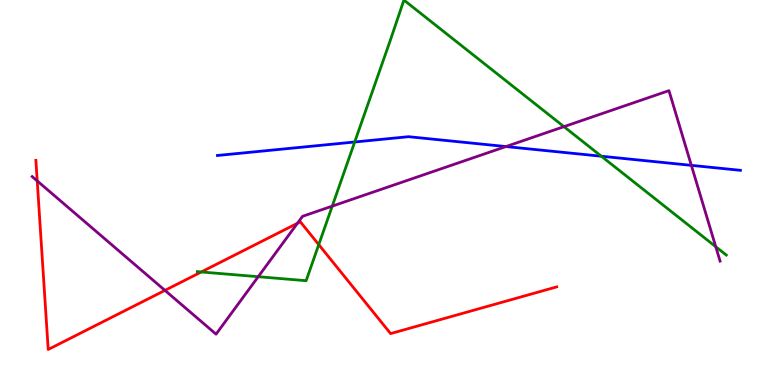[{'lines': ['blue', 'red'], 'intersections': []}, {'lines': ['green', 'red'], 'intersections': [{'x': 2.6, 'y': 2.94}, {'x': 4.11, 'y': 3.65}]}, {'lines': ['purple', 'red'], 'intersections': [{'x': 0.48, 'y': 5.3}, {'x': 2.13, 'y': 2.46}, {'x': 3.84, 'y': 4.2}]}, {'lines': ['blue', 'green'], 'intersections': [{'x': 4.58, 'y': 6.31}, {'x': 7.76, 'y': 5.94}]}, {'lines': ['blue', 'purple'], 'intersections': [{'x': 6.53, 'y': 6.19}, {'x': 8.92, 'y': 5.71}]}, {'lines': ['green', 'purple'], 'intersections': [{'x': 3.33, 'y': 2.81}, {'x': 4.29, 'y': 4.65}, {'x': 7.28, 'y': 6.71}, {'x': 9.24, 'y': 3.59}]}]